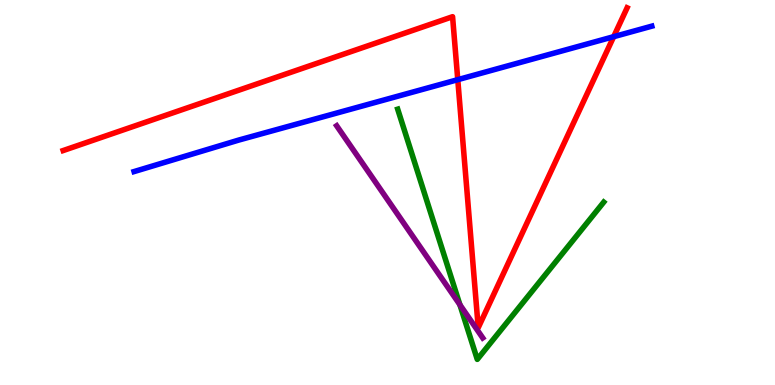[{'lines': ['blue', 'red'], 'intersections': [{'x': 5.91, 'y': 7.93}, {'x': 7.92, 'y': 9.05}]}, {'lines': ['green', 'red'], 'intersections': []}, {'lines': ['purple', 'red'], 'intersections': []}, {'lines': ['blue', 'green'], 'intersections': []}, {'lines': ['blue', 'purple'], 'intersections': []}, {'lines': ['green', 'purple'], 'intersections': [{'x': 5.93, 'y': 2.08}]}]